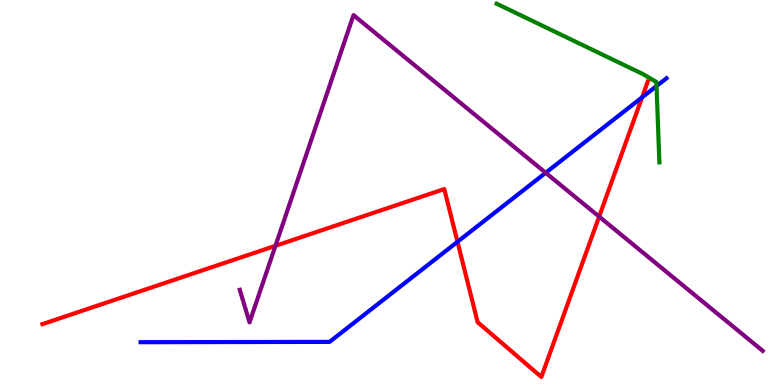[{'lines': ['blue', 'red'], 'intersections': [{'x': 5.9, 'y': 3.72}, {'x': 8.29, 'y': 7.47}]}, {'lines': ['green', 'red'], 'intersections': []}, {'lines': ['purple', 'red'], 'intersections': [{'x': 3.55, 'y': 3.62}, {'x': 7.73, 'y': 4.37}]}, {'lines': ['blue', 'green'], 'intersections': [{'x': 8.47, 'y': 7.77}]}, {'lines': ['blue', 'purple'], 'intersections': [{'x': 7.04, 'y': 5.51}]}, {'lines': ['green', 'purple'], 'intersections': []}]